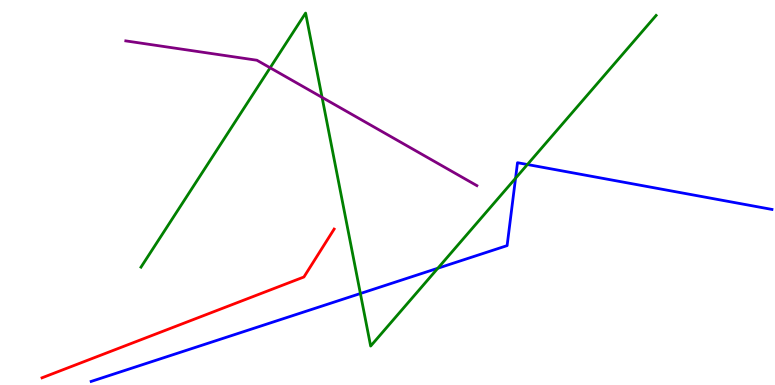[{'lines': ['blue', 'red'], 'intersections': []}, {'lines': ['green', 'red'], 'intersections': []}, {'lines': ['purple', 'red'], 'intersections': []}, {'lines': ['blue', 'green'], 'intersections': [{'x': 4.65, 'y': 2.38}, {'x': 5.65, 'y': 3.03}, {'x': 6.65, 'y': 5.37}, {'x': 6.81, 'y': 5.73}]}, {'lines': ['blue', 'purple'], 'intersections': []}, {'lines': ['green', 'purple'], 'intersections': [{'x': 3.49, 'y': 8.24}, {'x': 4.16, 'y': 7.47}]}]